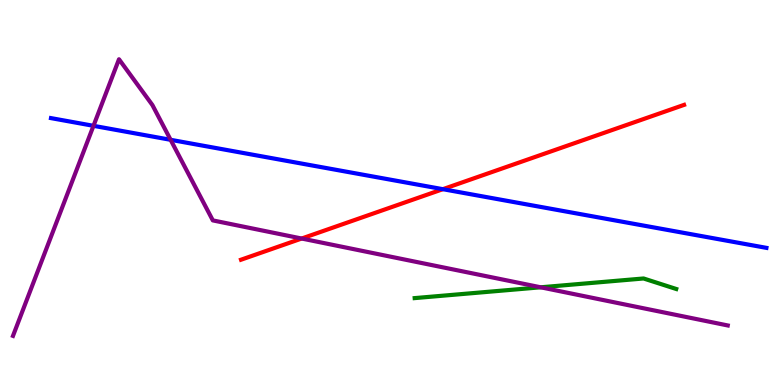[{'lines': ['blue', 'red'], 'intersections': [{'x': 5.71, 'y': 5.09}]}, {'lines': ['green', 'red'], 'intersections': []}, {'lines': ['purple', 'red'], 'intersections': [{'x': 3.89, 'y': 3.8}]}, {'lines': ['blue', 'green'], 'intersections': []}, {'lines': ['blue', 'purple'], 'intersections': [{'x': 1.21, 'y': 6.73}, {'x': 2.2, 'y': 6.37}]}, {'lines': ['green', 'purple'], 'intersections': [{'x': 6.98, 'y': 2.54}]}]